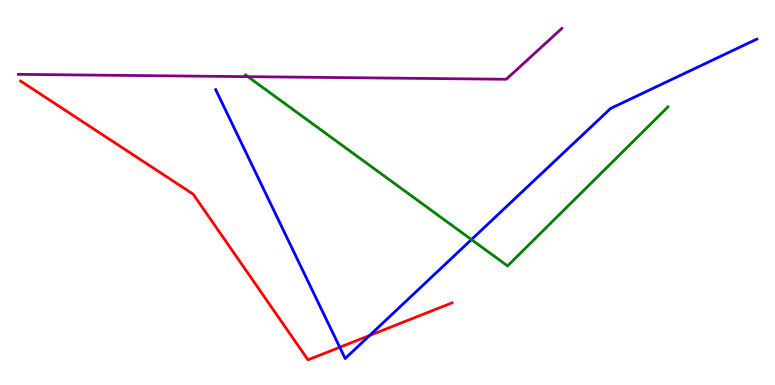[{'lines': ['blue', 'red'], 'intersections': [{'x': 4.38, 'y': 0.98}, {'x': 4.77, 'y': 1.29}]}, {'lines': ['green', 'red'], 'intersections': []}, {'lines': ['purple', 'red'], 'intersections': []}, {'lines': ['blue', 'green'], 'intersections': [{'x': 6.08, 'y': 3.78}]}, {'lines': ['blue', 'purple'], 'intersections': []}, {'lines': ['green', 'purple'], 'intersections': [{'x': 3.2, 'y': 8.01}]}]